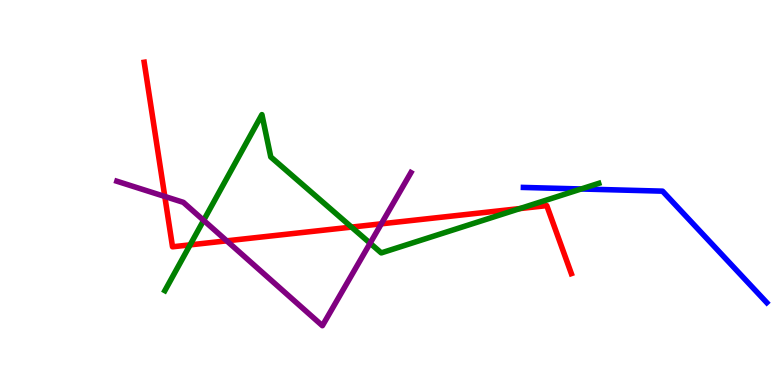[{'lines': ['blue', 'red'], 'intersections': []}, {'lines': ['green', 'red'], 'intersections': [{'x': 2.45, 'y': 3.64}, {'x': 4.54, 'y': 4.1}, {'x': 6.71, 'y': 4.58}]}, {'lines': ['purple', 'red'], 'intersections': [{'x': 2.13, 'y': 4.9}, {'x': 2.93, 'y': 3.74}, {'x': 4.92, 'y': 4.19}]}, {'lines': ['blue', 'green'], 'intersections': [{'x': 7.5, 'y': 5.09}]}, {'lines': ['blue', 'purple'], 'intersections': []}, {'lines': ['green', 'purple'], 'intersections': [{'x': 2.63, 'y': 4.28}, {'x': 4.78, 'y': 3.68}]}]